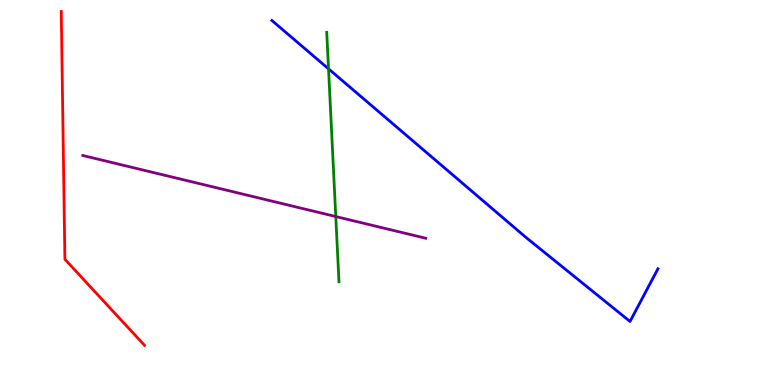[{'lines': ['blue', 'red'], 'intersections': []}, {'lines': ['green', 'red'], 'intersections': []}, {'lines': ['purple', 'red'], 'intersections': []}, {'lines': ['blue', 'green'], 'intersections': [{'x': 4.24, 'y': 8.21}]}, {'lines': ['blue', 'purple'], 'intersections': []}, {'lines': ['green', 'purple'], 'intersections': [{'x': 4.33, 'y': 4.38}]}]